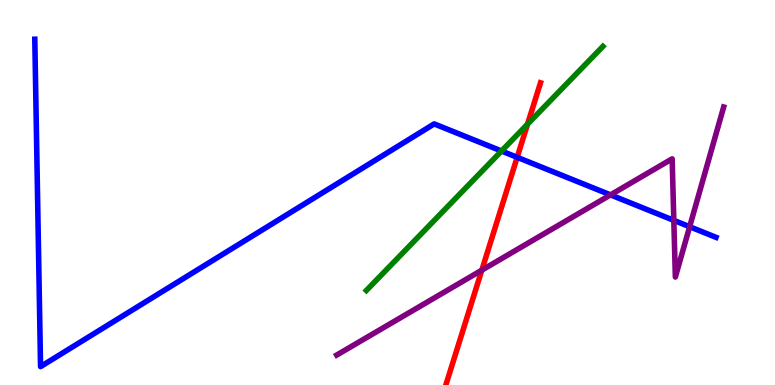[{'lines': ['blue', 'red'], 'intersections': [{'x': 6.67, 'y': 5.91}]}, {'lines': ['green', 'red'], 'intersections': [{'x': 6.81, 'y': 6.78}]}, {'lines': ['purple', 'red'], 'intersections': [{'x': 6.22, 'y': 2.98}]}, {'lines': ['blue', 'green'], 'intersections': [{'x': 6.47, 'y': 6.08}]}, {'lines': ['blue', 'purple'], 'intersections': [{'x': 7.88, 'y': 4.94}, {'x': 8.69, 'y': 4.28}, {'x': 8.9, 'y': 4.11}]}, {'lines': ['green', 'purple'], 'intersections': []}]